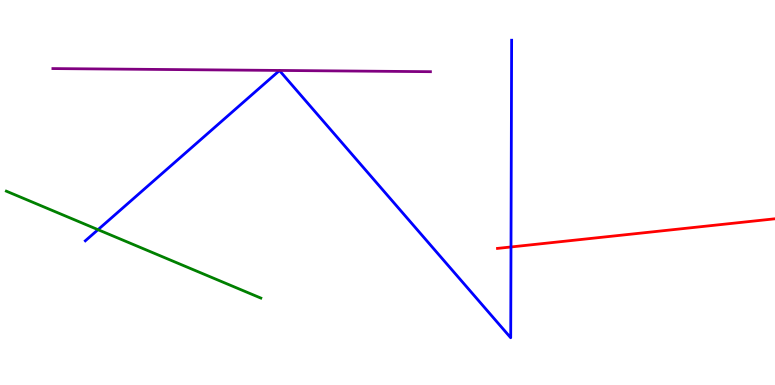[{'lines': ['blue', 'red'], 'intersections': [{'x': 6.59, 'y': 3.59}]}, {'lines': ['green', 'red'], 'intersections': []}, {'lines': ['purple', 'red'], 'intersections': []}, {'lines': ['blue', 'green'], 'intersections': [{'x': 1.26, 'y': 4.03}]}, {'lines': ['blue', 'purple'], 'intersections': []}, {'lines': ['green', 'purple'], 'intersections': []}]